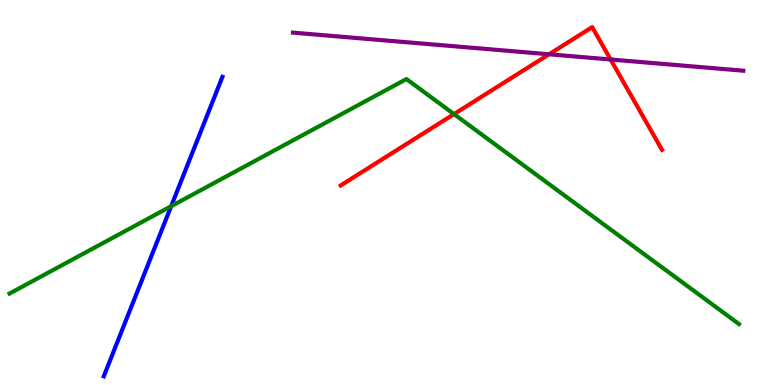[{'lines': ['blue', 'red'], 'intersections': []}, {'lines': ['green', 'red'], 'intersections': [{'x': 5.86, 'y': 7.04}]}, {'lines': ['purple', 'red'], 'intersections': [{'x': 7.08, 'y': 8.59}, {'x': 7.88, 'y': 8.45}]}, {'lines': ['blue', 'green'], 'intersections': [{'x': 2.21, 'y': 4.64}]}, {'lines': ['blue', 'purple'], 'intersections': []}, {'lines': ['green', 'purple'], 'intersections': []}]